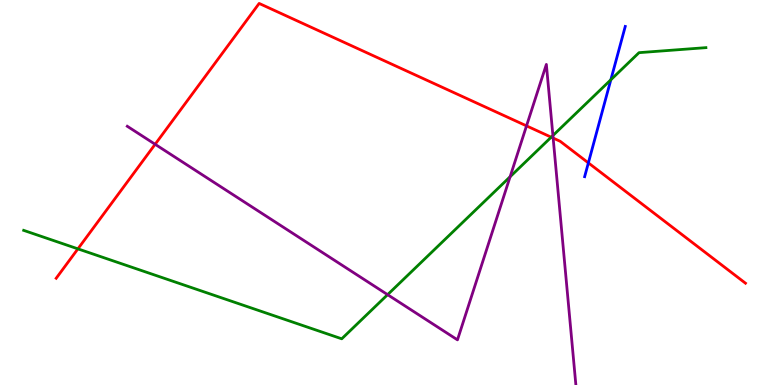[{'lines': ['blue', 'red'], 'intersections': [{'x': 7.59, 'y': 5.77}]}, {'lines': ['green', 'red'], 'intersections': [{'x': 1.01, 'y': 3.54}, {'x': 7.11, 'y': 6.44}]}, {'lines': ['purple', 'red'], 'intersections': [{'x': 2.0, 'y': 6.25}, {'x': 6.79, 'y': 6.73}, {'x': 7.14, 'y': 6.41}]}, {'lines': ['blue', 'green'], 'intersections': [{'x': 7.88, 'y': 7.93}]}, {'lines': ['blue', 'purple'], 'intersections': []}, {'lines': ['green', 'purple'], 'intersections': [{'x': 5.0, 'y': 2.35}, {'x': 6.58, 'y': 5.41}, {'x': 7.13, 'y': 6.48}]}]